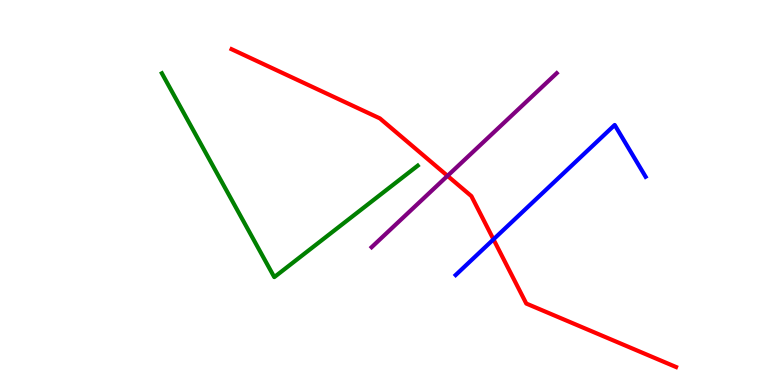[{'lines': ['blue', 'red'], 'intersections': [{'x': 6.37, 'y': 3.78}]}, {'lines': ['green', 'red'], 'intersections': []}, {'lines': ['purple', 'red'], 'intersections': [{'x': 5.77, 'y': 5.43}]}, {'lines': ['blue', 'green'], 'intersections': []}, {'lines': ['blue', 'purple'], 'intersections': []}, {'lines': ['green', 'purple'], 'intersections': []}]